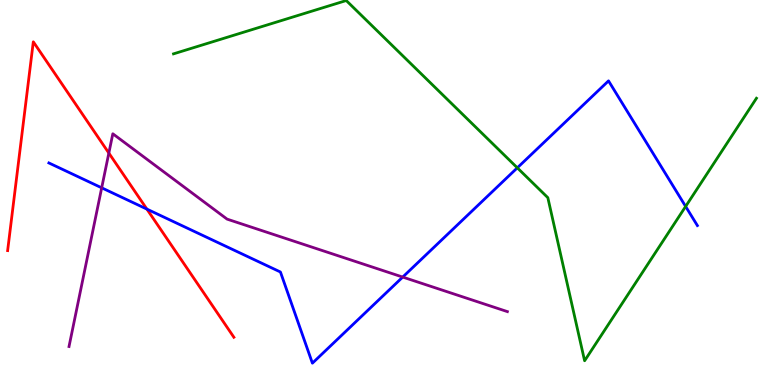[{'lines': ['blue', 'red'], 'intersections': [{'x': 1.9, 'y': 4.57}]}, {'lines': ['green', 'red'], 'intersections': []}, {'lines': ['purple', 'red'], 'intersections': [{'x': 1.4, 'y': 6.02}]}, {'lines': ['blue', 'green'], 'intersections': [{'x': 6.68, 'y': 5.64}, {'x': 8.85, 'y': 4.64}]}, {'lines': ['blue', 'purple'], 'intersections': [{'x': 1.31, 'y': 5.12}, {'x': 5.2, 'y': 2.8}]}, {'lines': ['green', 'purple'], 'intersections': []}]